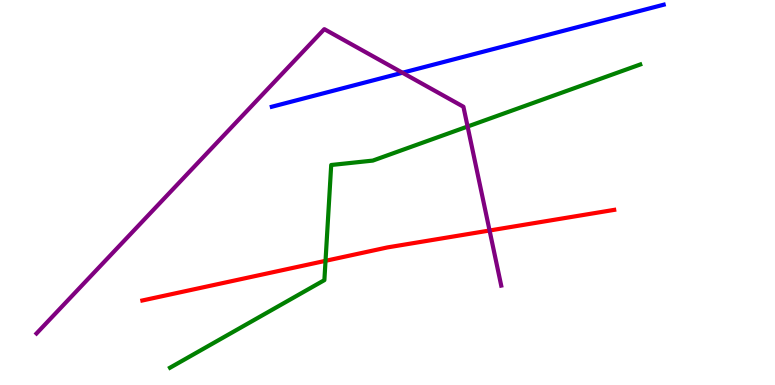[{'lines': ['blue', 'red'], 'intersections': []}, {'lines': ['green', 'red'], 'intersections': [{'x': 4.2, 'y': 3.23}]}, {'lines': ['purple', 'red'], 'intersections': [{'x': 6.32, 'y': 4.01}]}, {'lines': ['blue', 'green'], 'intersections': []}, {'lines': ['blue', 'purple'], 'intersections': [{'x': 5.19, 'y': 8.11}]}, {'lines': ['green', 'purple'], 'intersections': [{'x': 6.03, 'y': 6.71}]}]